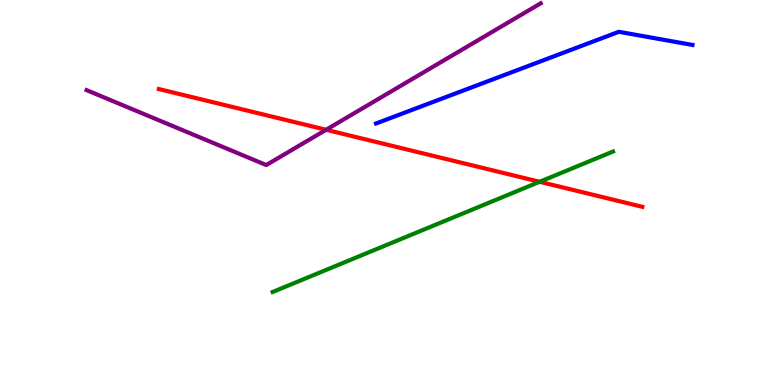[{'lines': ['blue', 'red'], 'intersections': []}, {'lines': ['green', 'red'], 'intersections': [{'x': 6.96, 'y': 5.28}]}, {'lines': ['purple', 'red'], 'intersections': [{'x': 4.21, 'y': 6.63}]}, {'lines': ['blue', 'green'], 'intersections': []}, {'lines': ['blue', 'purple'], 'intersections': []}, {'lines': ['green', 'purple'], 'intersections': []}]